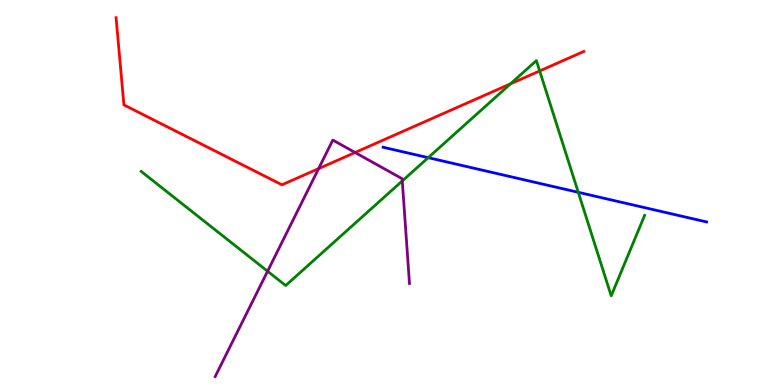[{'lines': ['blue', 'red'], 'intersections': []}, {'lines': ['green', 'red'], 'intersections': [{'x': 6.59, 'y': 7.82}, {'x': 6.96, 'y': 8.16}]}, {'lines': ['purple', 'red'], 'intersections': [{'x': 4.11, 'y': 5.62}, {'x': 4.58, 'y': 6.04}]}, {'lines': ['blue', 'green'], 'intersections': [{'x': 5.53, 'y': 5.9}, {'x': 7.46, 'y': 5.0}]}, {'lines': ['blue', 'purple'], 'intersections': []}, {'lines': ['green', 'purple'], 'intersections': [{'x': 3.45, 'y': 2.95}, {'x': 5.19, 'y': 5.3}]}]